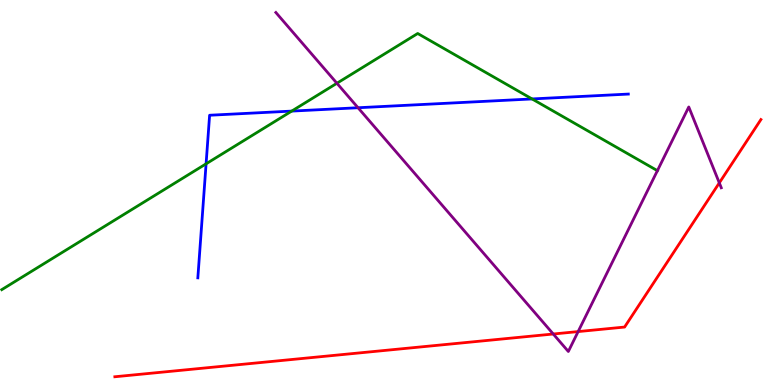[{'lines': ['blue', 'red'], 'intersections': []}, {'lines': ['green', 'red'], 'intersections': []}, {'lines': ['purple', 'red'], 'intersections': [{'x': 7.14, 'y': 1.32}, {'x': 7.46, 'y': 1.39}, {'x': 9.28, 'y': 5.25}]}, {'lines': ['blue', 'green'], 'intersections': [{'x': 2.66, 'y': 5.74}, {'x': 3.76, 'y': 7.11}, {'x': 6.87, 'y': 7.43}]}, {'lines': ['blue', 'purple'], 'intersections': [{'x': 4.62, 'y': 7.2}]}, {'lines': ['green', 'purple'], 'intersections': [{'x': 4.35, 'y': 7.84}, {'x': 8.48, 'y': 5.57}]}]